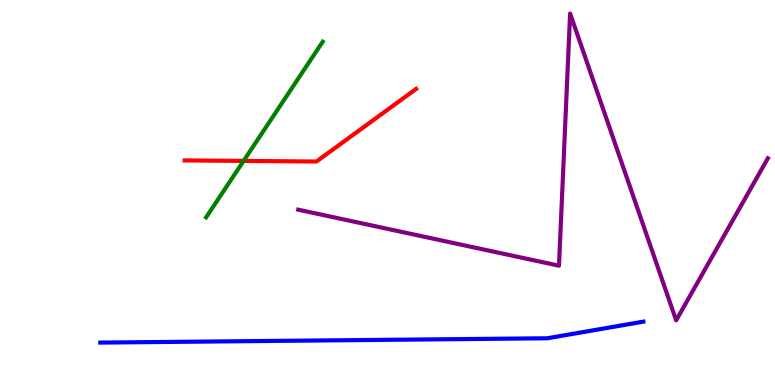[{'lines': ['blue', 'red'], 'intersections': []}, {'lines': ['green', 'red'], 'intersections': [{'x': 3.14, 'y': 5.82}]}, {'lines': ['purple', 'red'], 'intersections': []}, {'lines': ['blue', 'green'], 'intersections': []}, {'lines': ['blue', 'purple'], 'intersections': []}, {'lines': ['green', 'purple'], 'intersections': []}]